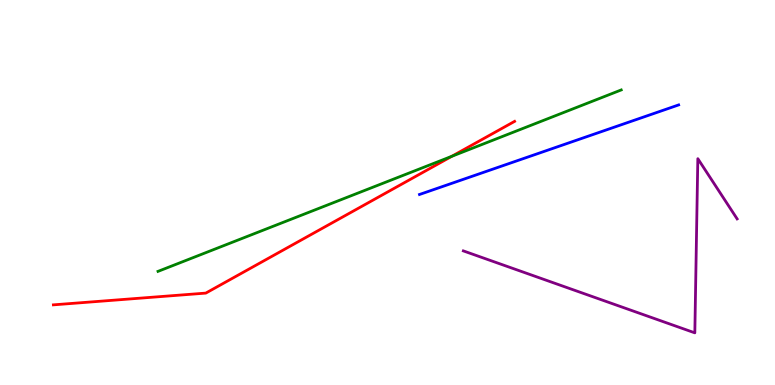[{'lines': ['blue', 'red'], 'intersections': []}, {'lines': ['green', 'red'], 'intersections': [{'x': 5.83, 'y': 5.94}]}, {'lines': ['purple', 'red'], 'intersections': []}, {'lines': ['blue', 'green'], 'intersections': []}, {'lines': ['blue', 'purple'], 'intersections': []}, {'lines': ['green', 'purple'], 'intersections': []}]